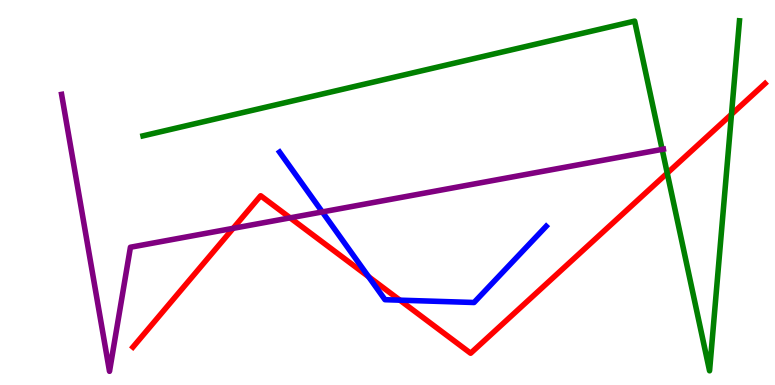[{'lines': ['blue', 'red'], 'intersections': [{'x': 4.76, 'y': 2.81}, {'x': 5.16, 'y': 2.2}]}, {'lines': ['green', 'red'], 'intersections': [{'x': 8.61, 'y': 5.5}, {'x': 9.44, 'y': 7.03}]}, {'lines': ['purple', 'red'], 'intersections': [{'x': 3.01, 'y': 4.07}, {'x': 3.74, 'y': 4.34}]}, {'lines': ['blue', 'green'], 'intersections': []}, {'lines': ['blue', 'purple'], 'intersections': [{'x': 4.16, 'y': 4.5}]}, {'lines': ['green', 'purple'], 'intersections': [{'x': 8.54, 'y': 6.12}]}]